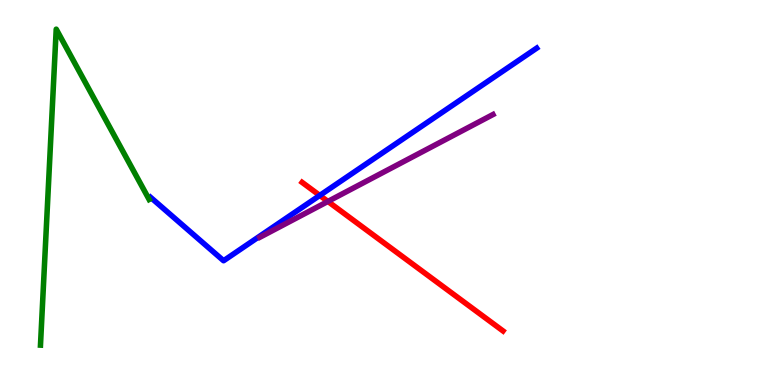[{'lines': ['blue', 'red'], 'intersections': [{'x': 4.13, 'y': 4.92}]}, {'lines': ['green', 'red'], 'intersections': []}, {'lines': ['purple', 'red'], 'intersections': [{'x': 4.23, 'y': 4.77}]}, {'lines': ['blue', 'green'], 'intersections': []}, {'lines': ['blue', 'purple'], 'intersections': []}, {'lines': ['green', 'purple'], 'intersections': []}]